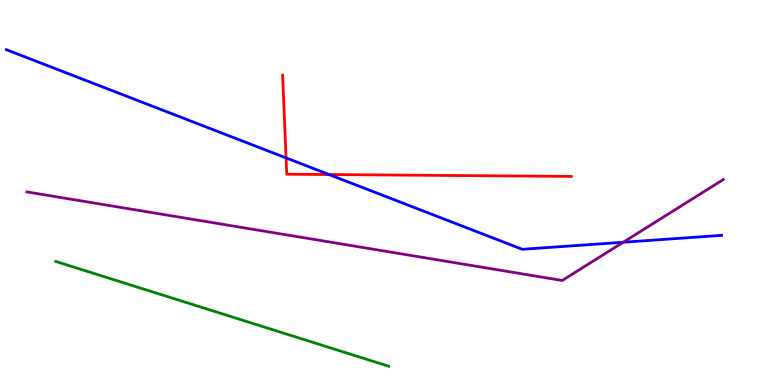[{'lines': ['blue', 'red'], 'intersections': [{'x': 3.69, 'y': 5.9}, {'x': 4.25, 'y': 5.47}]}, {'lines': ['green', 'red'], 'intersections': []}, {'lines': ['purple', 'red'], 'intersections': []}, {'lines': ['blue', 'green'], 'intersections': []}, {'lines': ['blue', 'purple'], 'intersections': [{'x': 8.04, 'y': 3.71}]}, {'lines': ['green', 'purple'], 'intersections': []}]